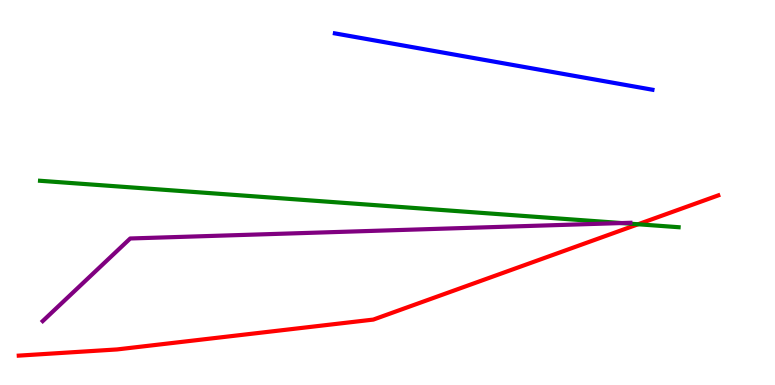[{'lines': ['blue', 'red'], 'intersections': []}, {'lines': ['green', 'red'], 'intersections': [{'x': 8.23, 'y': 4.18}]}, {'lines': ['purple', 'red'], 'intersections': []}, {'lines': ['blue', 'green'], 'intersections': []}, {'lines': ['blue', 'purple'], 'intersections': []}, {'lines': ['green', 'purple'], 'intersections': [{'x': 8.02, 'y': 4.21}]}]